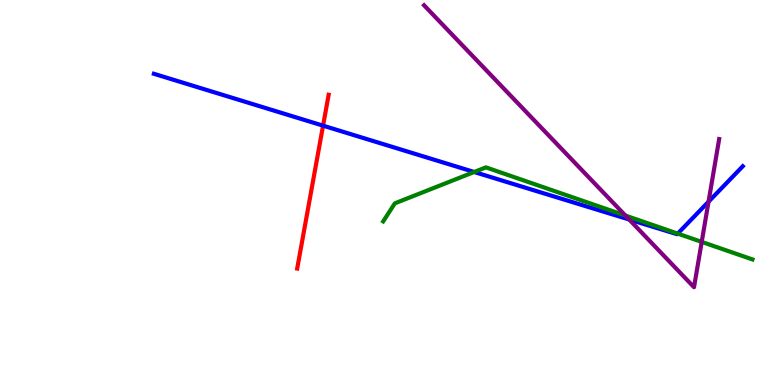[{'lines': ['blue', 'red'], 'intersections': [{'x': 4.17, 'y': 6.74}]}, {'lines': ['green', 'red'], 'intersections': []}, {'lines': ['purple', 'red'], 'intersections': []}, {'lines': ['blue', 'green'], 'intersections': [{'x': 6.12, 'y': 5.53}, {'x': 8.74, 'y': 3.93}]}, {'lines': ['blue', 'purple'], 'intersections': [{'x': 8.12, 'y': 4.3}, {'x': 9.14, 'y': 4.76}]}, {'lines': ['green', 'purple'], 'intersections': [{'x': 8.07, 'y': 4.4}, {'x': 9.05, 'y': 3.72}]}]